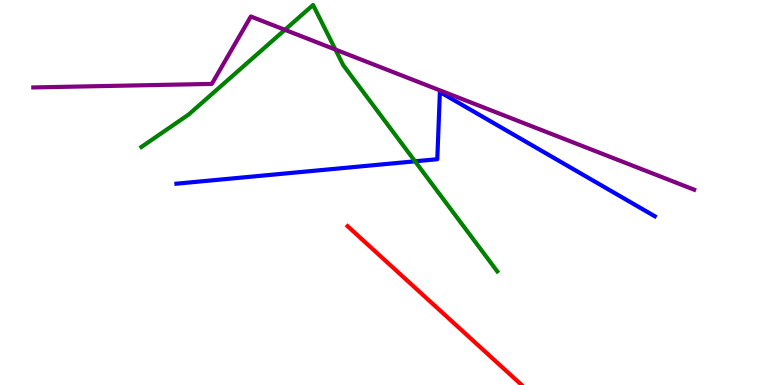[{'lines': ['blue', 'red'], 'intersections': []}, {'lines': ['green', 'red'], 'intersections': []}, {'lines': ['purple', 'red'], 'intersections': []}, {'lines': ['blue', 'green'], 'intersections': [{'x': 5.36, 'y': 5.81}]}, {'lines': ['blue', 'purple'], 'intersections': []}, {'lines': ['green', 'purple'], 'intersections': [{'x': 3.68, 'y': 9.23}, {'x': 4.33, 'y': 8.71}]}]